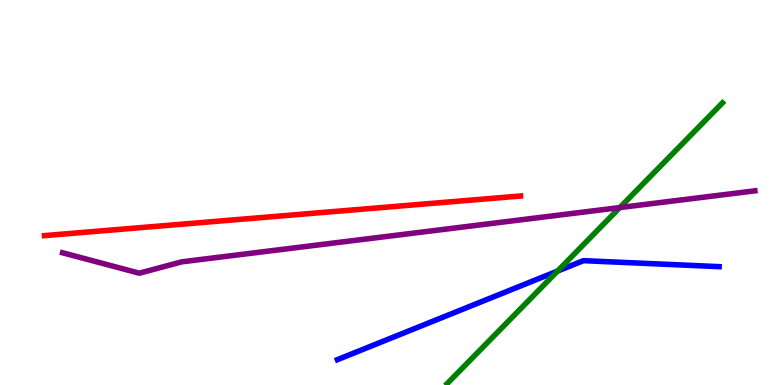[{'lines': ['blue', 'red'], 'intersections': []}, {'lines': ['green', 'red'], 'intersections': []}, {'lines': ['purple', 'red'], 'intersections': []}, {'lines': ['blue', 'green'], 'intersections': [{'x': 7.19, 'y': 2.96}]}, {'lines': ['blue', 'purple'], 'intersections': []}, {'lines': ['green', 'purple'], 'intersections': [{'x': 8.0, 'y': 4.61}]}]